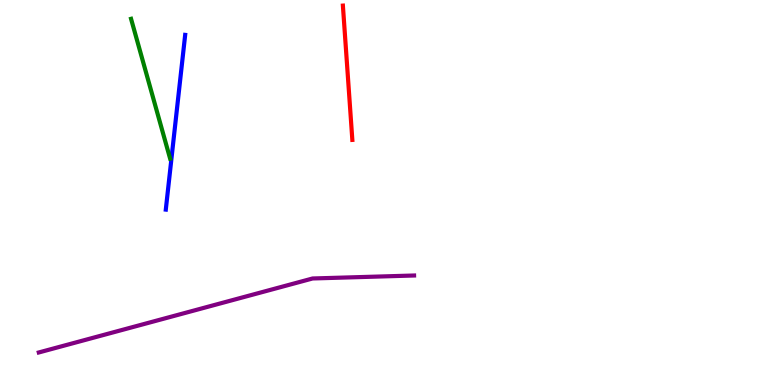[{'lines': ['blue', 'red'], 'intersections': []}, {'lines': ['green', 'red'], 'intersections': []}, {'lines': ['purple', 'red'], 'intersections': []}, {'lines': ['blue', 'green'], 'intersections': []}, {'lines': ['blue', 'purple'], 'intersections': []}, {'lines': ['green', 'purple'], 'intersections': []}]